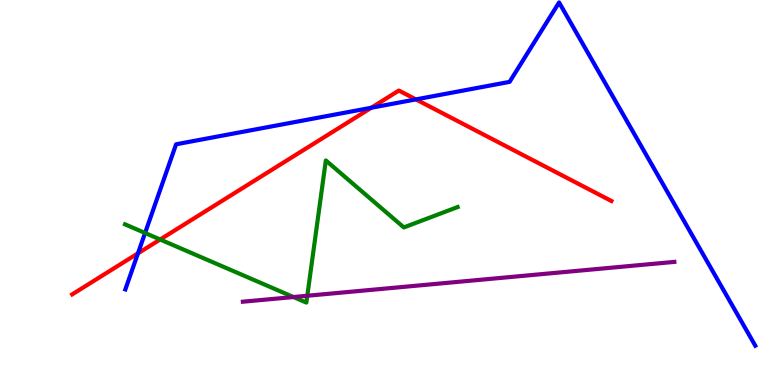[{'lines': ['blue', 'red'], 'intersections': [{'x': 1.78, 'y': 3.42}, {'x': 4.79, 'y': 7.2}, {'x': 5.37, 'y': 7.42}]}, {'lines': ['green', 'red'], 'intersections': [{'x': 2.07, 'y': 3.78}]}, {'lines': ['purple', 'red'], 'intersections': []}, {'lines': ['blue', 'green'], 'intersections': [{'x': 1.87, 'y': 3.95}]}, {'lines': ['blue', 'purple'], 'intersections': []}, {'lines': ['green', 'purple'], 'intersections': [{'x': 3.79, 'y': 2.28}, {'x': 3.97, 'y': 2.32}]}]